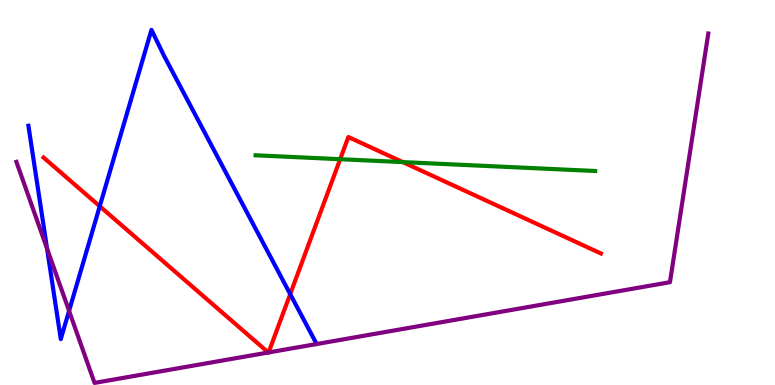[{'lines': ['blue', 'red'], 'intersections': [{'x': 1.29, 'y': 4.64}, {'x': 3.74, 'y': 2.36}]}, {'lines': ['green', 'red'], 'intersections': [{'x': 4.39, 'y': 5.86}, {'x': 5.2, 'y': 5.79}]}, {'lines': ['purple', 'red'], 'intersections': [{'x': 3.46, 'y': 0.844}, {'x': 3.47, 'y': 0.846}]}, {'lines': ['blue', 'green'], 'intersections': []}, {'lines': ['blue', 'purple'], 'intersections': [{'x': 0.607, 'y': 3.54}, {'x': 0.891, 'y': 1.93}]}, {'lines': ['green', 'purple'], 'intersections': []}]